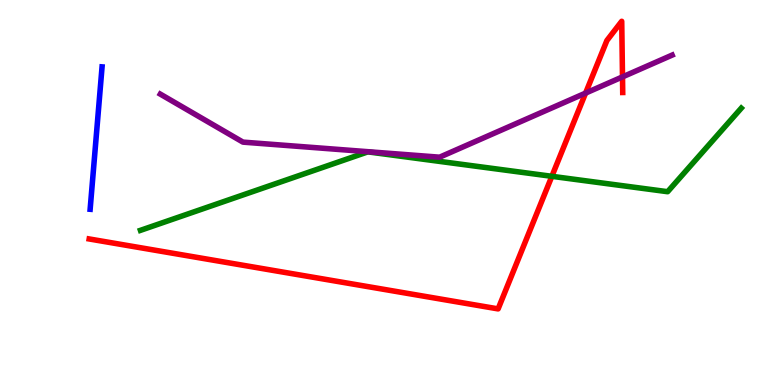[{'lines': ['blue', 'red'], 'intersections': []}, {'lines': ['green', 'red'], 'intersections': [{'x': 7.12, 'y': 5.42}]}, {'lines': ['purple', 'red'], 'intersections': [{'x': 7.56, 'y': 7.58}, {'x': 8.03, 'y': 8.0}]}, {'lines': ['blue', 'green'], 'intersections': []}, {'lines': ['blue', 'purple'], 'intersections': []}, {'lines': ['green', 'purple'], 'intersections': []}]